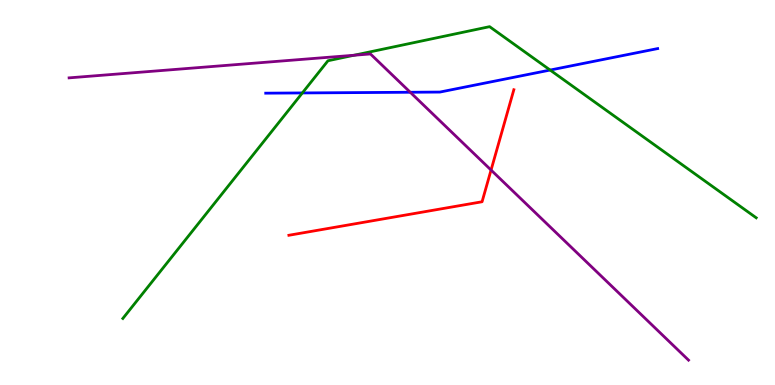[{'lines': ['blue', 'red'], 'intersections': []}, {'lines': ['green', 'red'], 'intersections': []}, {'lines': ['purple', 'red'], 'intersections': [{'x': 6.34, 'y': 5.58}]}, {'lines': ['blue', 'green'], 'intersections': [{'x': 3.9, 'y': 7.59}, {'x': 7.1, 'y': 8.18}]}, {'lines': ['blue', 'purple'], 'intersections': [{'x': 5.29, 'y': 7.6}]}, {'lines': ['green', 'purple'], 'intersections': [{'x': 4.57, 'y': 8.57}]}]